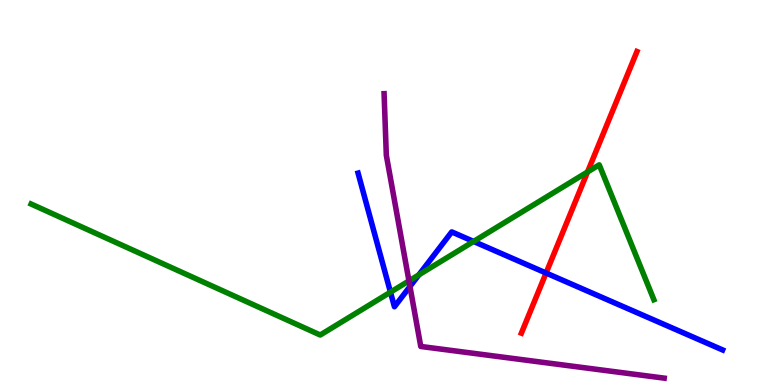[{'lines': ['blue', 'red'], 'intersections': [{'x': 7.05, 'y': 2.91}]}, {'lines': ['green', 'red'], 'intersections': [{'x': 7.58, 'y': 5.53}]}, {'lines': ['purple', 'red'], 'intersections': []}, {'lines': ['blue', 'green'], 'intersections': [{'x': 5.04, 'y': 2.41}, {'x': 5.4, 'y': 2.86}, {'x': 6.11, 'y': 3.73}]}, {'lines': ['blue', 'purple'], 'intersections': [{'x': 5.29, 'y': 2.56}]}, {'lines': ['green', 'purple'], 'intersections': [{'x': 5.28, 'y': 2.7}]}]